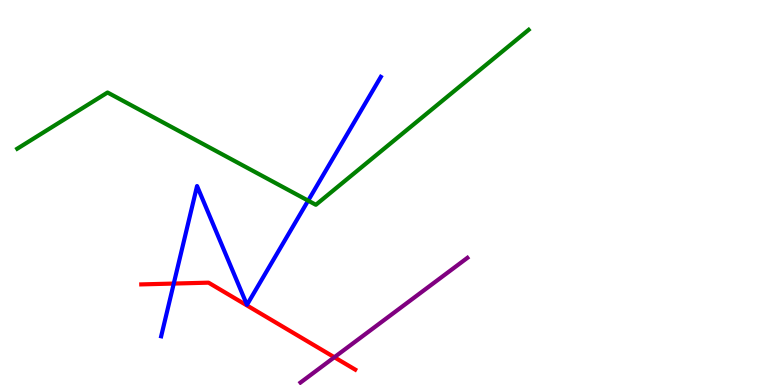[{'lines': ['blue', 'red'], 'intersections': [{'x': 2.24, 'y': 2.63}]}, {'lines': ['green', 'red'], 'intersections': []}, {'lines': ['purple', 'red'], 'intersections': [{'x': 4.31, 'y': 0.721}]}, {'lines': ['blue', 'green'], 'intersections': [{'x': 3.98, 'y': 4.79}]}, {'lines': ['blue', 'purple'], 'intersections': []}, {'lines': ['green', 'purple'], 'intersections': []}]